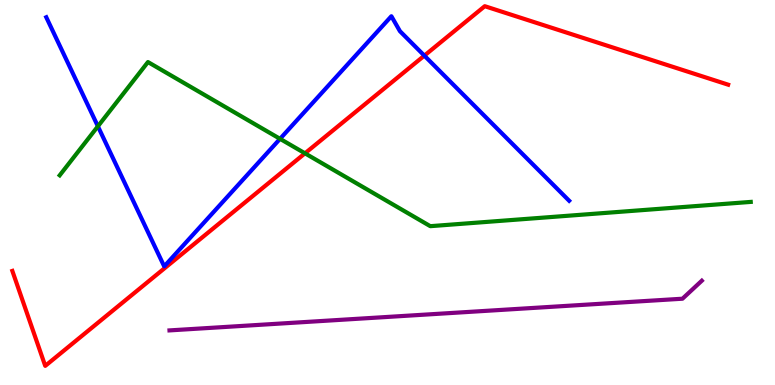[{'lines': ['blue', 'red'], 'intersections': [{'x': 5.48, 'y': 8.55}]}, {'lines': ['green', 'red'], 'intersections': [{'x': 3.94, 'y': 6.02}]}, {'lines': ['purple', 'red'], 'intersections': []}, {'lines': ['blue', 'green'], 'intersections': [{'x': 1.26, 'y': 6.72}, {'x': 3.61, 'y': 6.39}]}, {'lines': ['blue', 'purple'], 'intersections': []}, {'lines': ['green', 'purple'], 'intersections': []}]